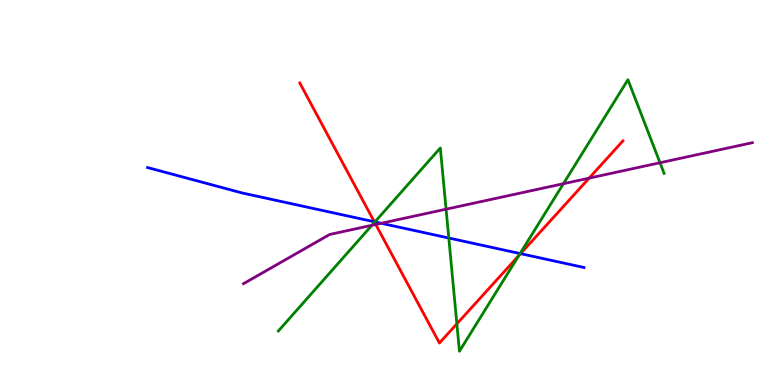[{'lines': ['blue', 'red'], 'intersections': [{'x': 4.83, 'y': 4.24}, {'x': 6.72, 'y': 3.41}]}, {'lines': ['green', 'red'], 'intersections': [{'x': 4.83, 'y': 4.23}, {'x': 5.9, 'y': 1.59}, {'x': 6.69, 'y': 3.36}]}, {'lines': ['purple', 'red'], 'intersections': [{'x': 4.85, 'y': 4.17}, {'x': 7.6, 'y': 5.37}]}, {'lines': ['blue', 'green'], 'intersections': [{'x': 4.84, 'y': 4.24}, {'x': 5.79, 'y': 3.82}, {'x': 6.71, 'y': 3.41}]}, {'lines': ['blue', 'purple'], 'intersections': [{'x': 4.92, 'y': 4.2}]}, {'lines': ['green', 'purple'], 'intersections': [{'x': 4.8, 'y': 4.15}, {'x': 5.76, 'y': 4.57}, {'x': 7.27, 'y': 5.23}, {'x': 8.52, 'y': 5.77}]}]